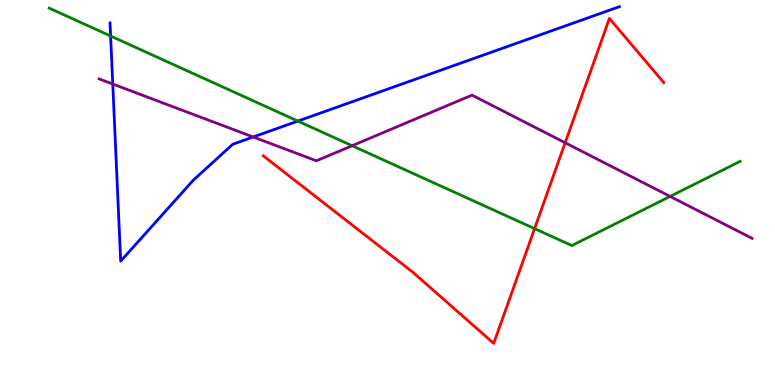[{'lines': ['blue', 'red'], 'intersections': []}, {'lines': ['green', 'red'], 'intersections': [{'x': 6.9, 'y': 4.06}]}, {'lines': ['purple', 'red'], 'intersections': [{'x': 7.29, 'y': 6.29}]}, {'lines': ['blue', 'green'], 'intersections': [{'x': 1.43, 'y': 9.06}, {'x': 3.84, 'y': 6.85}]}, {'lines': ['blue', 'purple'], 'intersections': [{'x': 1.45, 'y': 7.82}, {'x': 3.27, 'y': 6.44}]}, {'lines': ['green', 'purple'], 'intersections': [{'x': 4.54, 'y': 6.21}, {'x': 8.65, 'y': 4.9}]}]